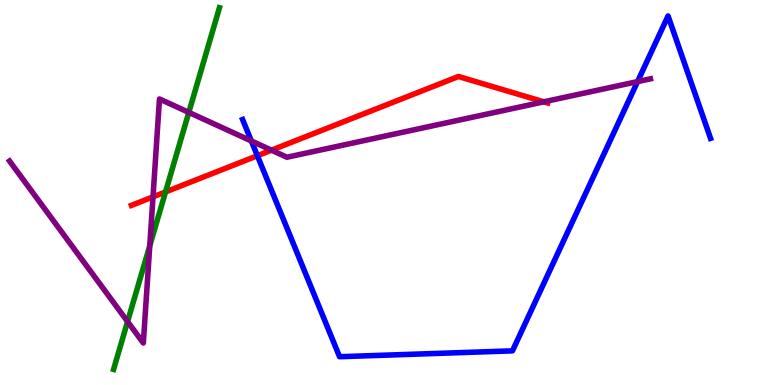[{'lines': ['blue', 'red'], 'intersections': [{'x': 3.32, 'y': 5.95}]}, {'lines': ['green', 'red'], 'intersections': [{'x': 2.14, 'y': 5.01}]}, {'lines': ['purple', 'red'], 'intersections': [{'x': 1.97, 'y': 4.89}, {'x': 3.5, 'y': 6.1}, {'x': 7.02, 'y': 7.36}]}, {'lines': ['blue', 'green'], 'intersections': []}, {'lines': ['blue', 'purple'], 'intersections': [{'x': 3.24, 'y': 6.34}, {'x': 8.23, 'y': 7.88}]}, {'lines': ['green', 'purple'], 'intersections': [{'x': 1.65, 'y': 1.65}, {'x': 1.93, 'y': 3.62}, {'x': 2.44, 'y': 7.08}]}]